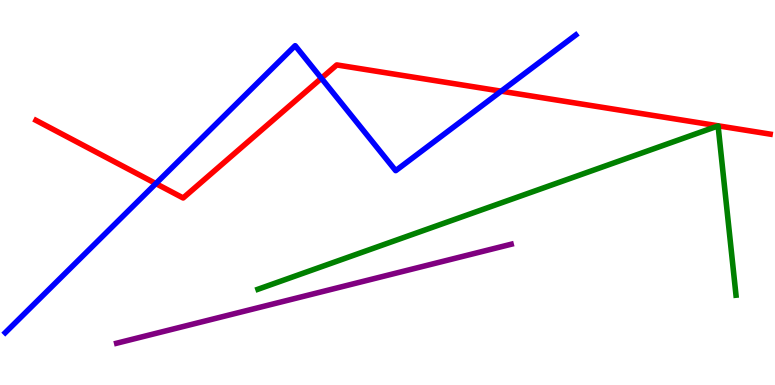[{'lines': ['blue', 'red'], 'intersections': [{'x': 2.01, 'y': 5.23}, {'x': 4.15, 'y': 7.97}, {'x': 6.47, 'y': 7.63}]}, {'lines': ['green', 'red'], 'intersections': []}, {'lines': ['purple', 'red'], 'intersections': []}, {'lines': ['blue', 'green'], 'intersections': []}, {'lines': ['blue', 'purple'], 'intersections': []}, {'lines': ['green', 'purple'], 'intersections': []}]